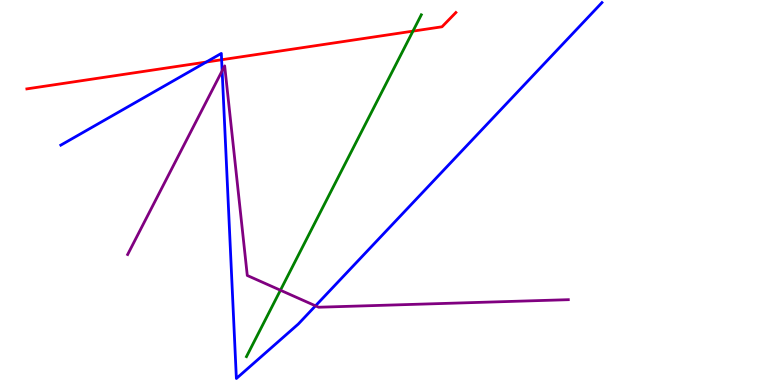[{'lines': ['blue', 'red'], 'intersections': [{'x': 2.66, 'y': 8.39}, {'x': 2.86, 'y': 8.45}]}, {'lines': ['green', 'red'], 'intersections': [{'x': 5.33, 'y': 9.19}]}, {'lines': ['purple', 'red'], 'intersections': []}, {'lines': ['blue', 'green'], 'intersections': []}, {'lines': ['blue', 'purple'], 'intersections': [{'x': 2.87, 'y': 8.16}, {'x': 4.07, 'y': 2.06}]}, {'lines': ['green', 'purple'], 'intersections': [{'x': 3.62, 'y': 2.46}]}]